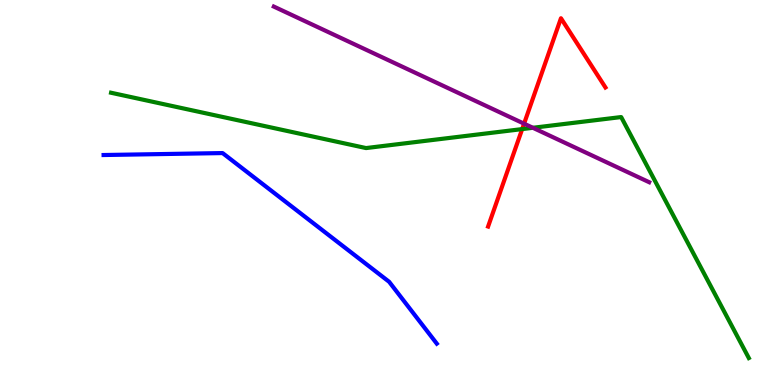[{'lines': ['blue', 'red'], 'intersections': []}, {'lines': ['green', 'red'], 'intersections': [{'x': 6.74, 'y': 6.65}]}, {'lines': ['purple', 'red'], 'intersections': [{'x': 6.76, 'y': 6.79}]}, {'lines': ['blue', 'green'], 'intersections': []}, {'lines': ['blue', 'purple'], 'intersections': []}, {'lines': ['green', 'purple'], 'intersections': [{'x': 6.88, 'y': 6.68}]}]